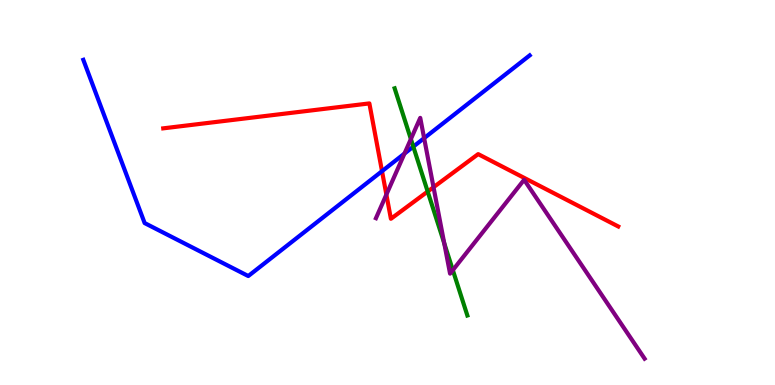[{'lines': ['blue', 'red'], 'intersections': [{'x': 4.93, 'y': 5.55}]}, {'lines': ['green', 'red'], 'intersections': [{'x': 5.52, 'y': 5.02}]}, {'lines': ['purple', 'red'], 'intersections': [{'x': 4.99, 'y': 4.95}, {'x': 5.59, 'y': 5.14}]}, {'lines': ['blue', 'green'], 'intersections': [{'x': 5.33, 'y': 6.19}]}, {'lines': ['blue', 'purple'], 'intersections': [{'x': 5.22, 'y': 6.01}, {'x': 5.47, 'y': 6.41}]}, {'lines': ['green', 'purple'], 'intersections': [{'x': 5.3, 'y': 6.39}, {'x': 5.73, 'y': 3.68}, {'x': 5.84, 'y': 2.98}]}]